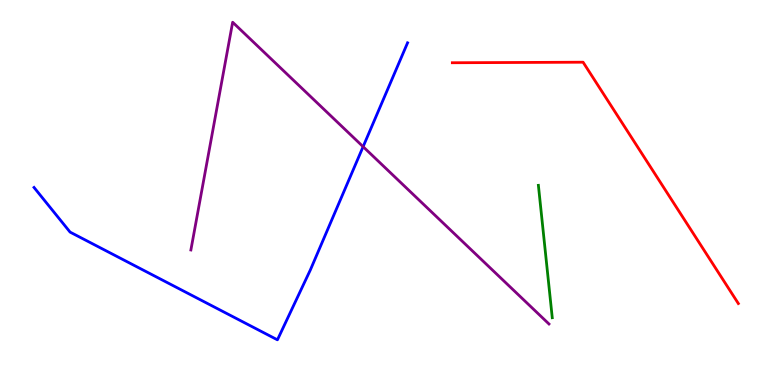[{'lines': ['blue', 'red'], 'intersections': []}, {'lines': ['green', 'red'], 'intersections': []}, {'lines': ['purple', 'red'], 'intersections': []}, {'lines': ['blue', 'green'], 'intersections': []}, {'lines': ['blue', 'purple'], 'intersections': [{'x': 4.69, 'y': 6.19}]}, {'lines': ['green', 'purple'], 'intersections': []}]